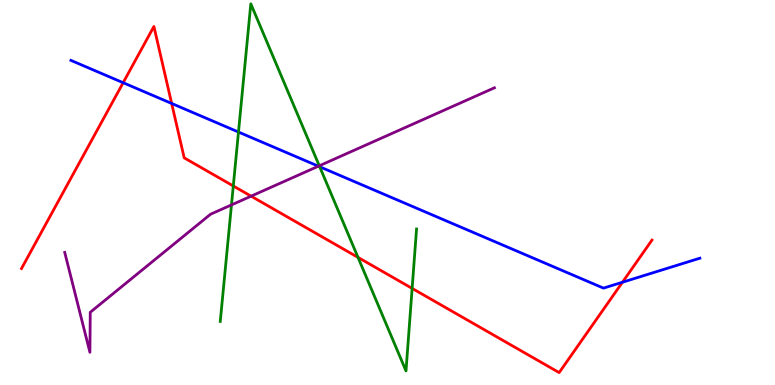[{'lines': ['blue', 'red'], 'intersections': [{'x': 1.59, 'y': 7.85}, {'x': 2.22, 'y': 7.31}, {'x': 8.03, 'y': 2.67}]}, {'lines': ['green', 'red'], 'intersections': [{'x': 3.01, 'y': 5.17}, {'x': 4.62, 'y': 3.31}, {'x': 5.32, 'y': 2.51}]}, {'lines': ['purple', 'red'], 'intersections': [{'x': 3.24, 'y': 4.9}]}, {'lines': ['blue', 'green'], 'intersections': [{'x': 3.08, 'y': 6.57}, {'x': 4.13, 'y': 5.67}]}, {'lines': ['blue', 'purple'], 'intersections': [{'x': 4.11, 'y': 5.68}]}, {'lines': ['green', 'purple'], 'intersections': [{'x': 2.99, 'y': 4.68}, {'x': 4.12, 'y': 5.69}]}]